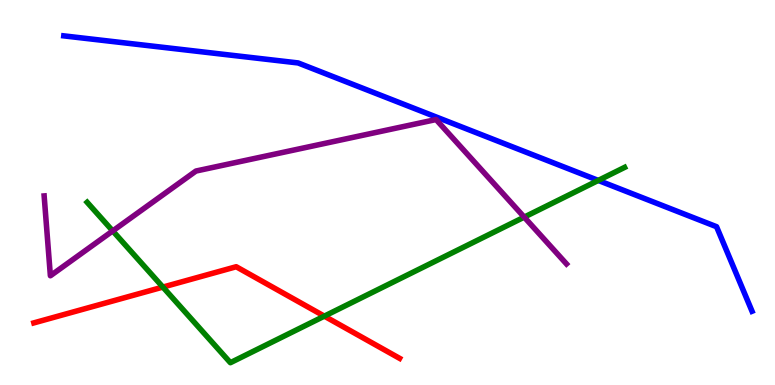[{'lines': ['blue', 'red'], 'intersections': []}, {'lines': ['green', 'red'], 'intersections': [{'x': 2.1, 'y': 2.54}, {'x': 4.19, 'y': 1.79}]}, {'lines': ['purple', 'red'], 'intersections': []}, {'lines': ['blue', 'green'], 'intersections': [{'x': 7.72, 'y': 5.31}]}, {'lines': ['blue', 'purple'], 'intersections': []}, {'lines': ['green', 'purple'], 'intersections': [{'x': 1.45, 'y': 4.0}, {'x': 6.76, 'y': 4.36}]}]